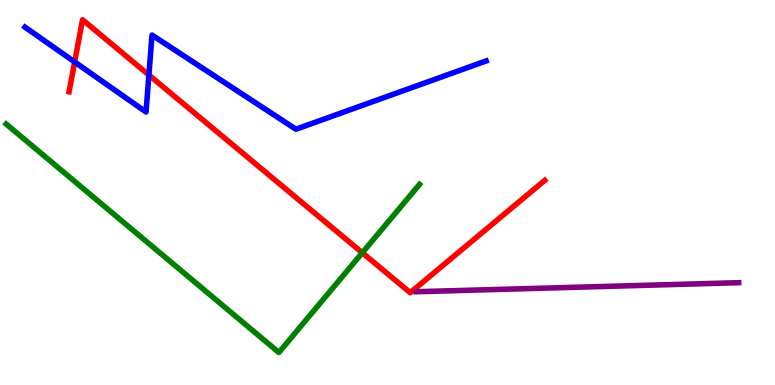[{'lines': ['blue', 'red'], 'intersections': [{'x': 0.963, 'y': 8.39}, {'x': 1.92, 'y': 8.05}]}, {'lines': ['green', 'red'], 'intersections': [{'x': 4.67, 'y': 3.43}]}, {'lines': ['purple', 'red'], 'intersections': []}, {'lines': ['blue', 'green'], 'intersections': []}, {'lines': ['blue', 'purple'], 'intersections': []}, {'lines': ['green', 'purple'], 'intersections': []}]